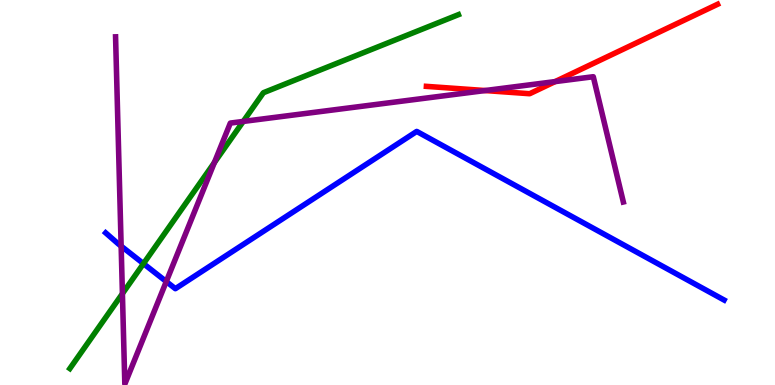[{'lines': ['blue', 'red'], 'intersections': []}, {'lines': ['green', 'red'], 'intersections': []}, {'lines': ['purple', 'red'], 'intersections': [{'x': 6.26, 'y': 7.65}, {'x': 7.16, 'y': 7.88}]}, {'lines': ['blue', 'green'], 'intersections': [{'x': 1.85, 'y': 3.15}]}, {'lines': ['blue', 'purple'], 'intersections': [{'x': 1.56, 'y': 3.61}, {'x': 2.15, 'y': 2.69}]}, {'lines': ['green', 'purple'], 'intersections': [{'x': 1.58, 'y': 2.37}, {'x': 2.77, 'y': 5.78}, {'x': 3.14, 'y': 6.85}]}]